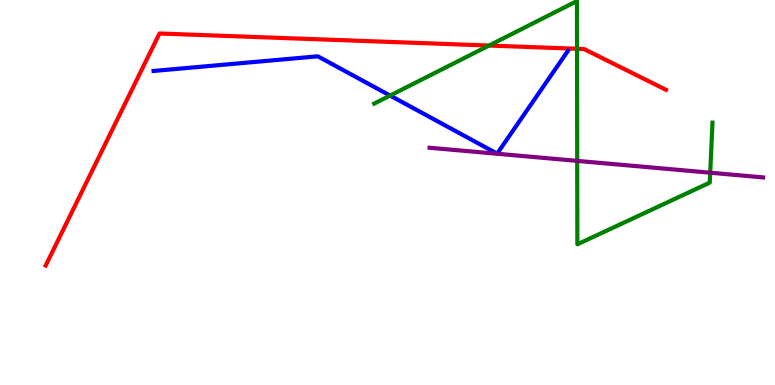[{'lines': ['blue', 'red'], 'intersections': []}, {'lines': ['green', 'red'], 'intersections': [{'x': 6.31, 'y': 8.82}, {'x': 7.45, 'y': 8.73}]}, {'lines': ['purple', 'red'], 'intersections': []}, {'lines': ['blue', 'green'], 'intersections': [{'x': 5.03, 'y': 7.52}]}, {'lines': ['blue', 'purple'], 'intersections': []}, {'lines': ['green', 'purple'], 'intersections': [{'x': 7.45, 'y': 5.82}, {'x': 9.16, 'y': 5.51}]}]